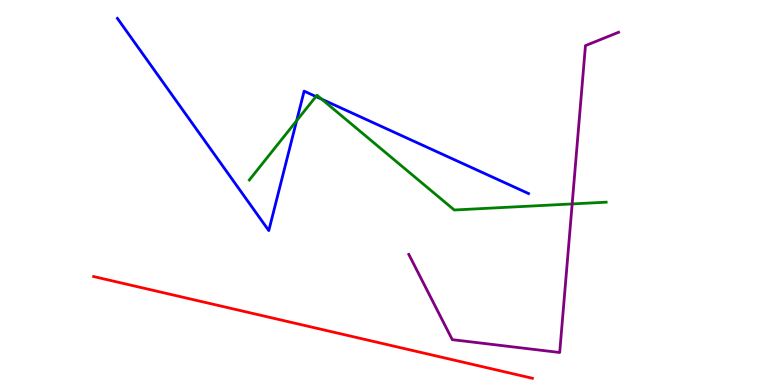[{'lines': ['blue', 'red'], 'intersections': []}, {'lines': ['green', 'red'], 'intersections': []}, {'lines': ['purple', 'red'], 'intersections': []}, {'lines': ['blue', 'green'], 'intersections': [{'x': 3.83, 'y': 6.86}, {'x': 4.08, 'y': 7.49}, {'x': 4.15, 'y': 7.42}]}, {'lines': ['blue', 'purple'], 'intersections': []}, {'lines': ['green', 'purple'], 'intersections': [{'x': 7.38, 'y': 4.7}]}]